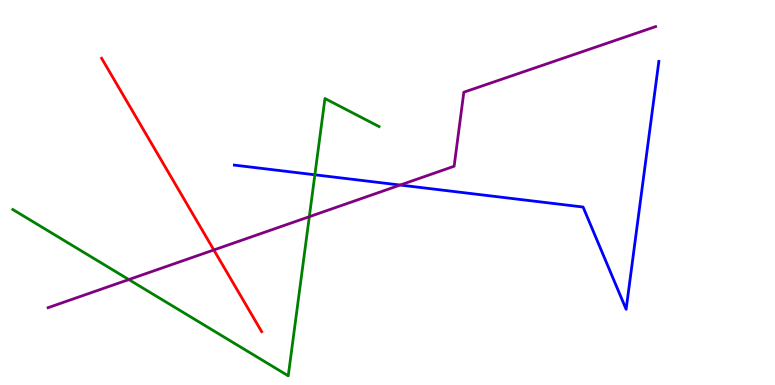[{'lines': ['blue', 'red'], 'intersections': []}, {'lines': ['green', 'red'], 'intersections': []}, {'lines': ['purple', 'red'], 'intersections': [{'x': 2.76, 'y': 3.51}]}, {'lines': ['blue', 'green'], 'intersections': [{'x': 4.06, 'y': 5.46}]}, {'lines': ['blue', 'purple'], 'intersections': [{'x': 5.16, 'y': 5.19}]}, {'lines': ['green', 'purple'], 'intersections': [{'x': 1.66, 'y': 2.74}, {'x': 3.99, 'y': 4.37}]}]